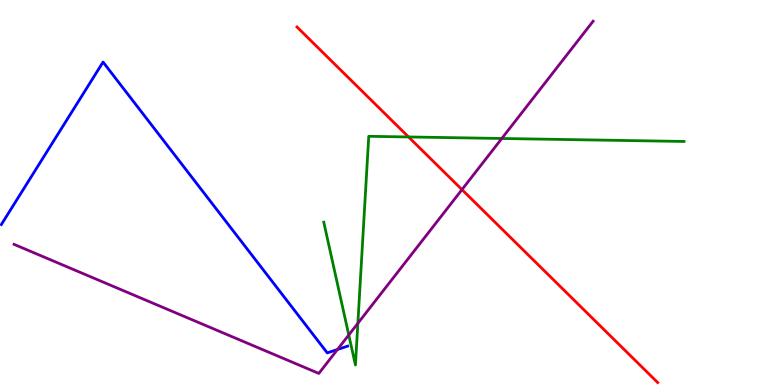[{'lines': ['blue', 'red'], 'intersections': []}, {'lines': ['green', 'red'], 'intersections': [{'x': 5.27, 'y': 6.44}]}, {'lines': ['purple', 'red'], 'intersections': [{'x': 5.96, 'y': 5.07}]}, {'lines': ['blue', 'green'], 'intersections': []}, {'lines': ['blue', 'purple'], 'intersections': [{'x': 4.35, 'y': 0.922}]}, {'lines': ['green', 'purple'], 'intersections': [{'x': 4.5, 'y': 1.3}, {'x': 4.62, 'y': 1.6}, {'x': 6.47, 'y': 6.4}]}]